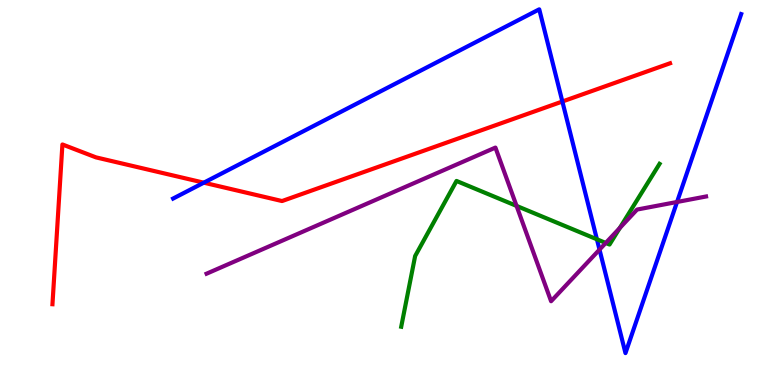[{'lines': ['blue', 'red'], 'intersections': [{'x': 2.63, 'y': 5.25}, {'x': 7.26, 'y': 7.36}]}, {'lines': ['green', 'red'], 'intersections': []}, {'lines': ['purple', 'red'], 'intersections': []}, {'lines': ['blue', 'green'], 'intersections': [{'x': 7.7, 'y': 3.78}]}, {'lines': ['blue', 'purple'], 'intersections': [{'x': 7.74, 'y': 3.52}, {'x': 8.74, 'y': 4.75}]}, {'lines': ['green', 'purple'], 'intersections': [{'x': 6.67, 'y': 4.65}, {'x': 7.82, 'y': 3.69}, {'x': 8.0, 'y': 4.08}]}]